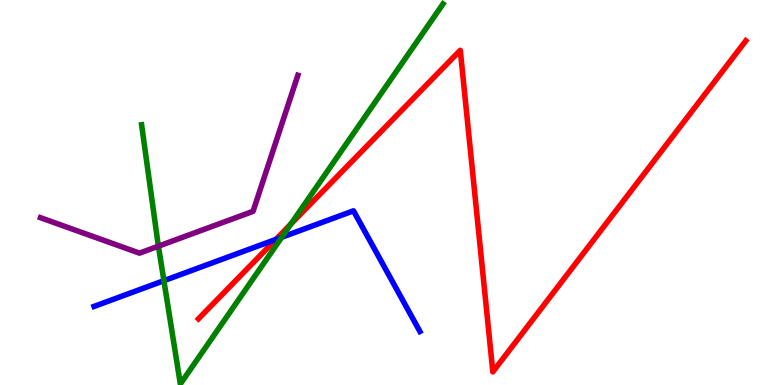[{'lines': ['blue', 'red'], 'intersections': [{'x': 3.56, 'y': 3.78}]}, {'lines': ['green', 'red'], 'intersections': [{'x': 3.75, 'y': 4.18}]}, {'lines': ['purple', 'red'], 'intersections': []}, {'lines': ['blue', 'green'], 'intersections': [{'x': 2.11, 'y': 2.71}, {'x': 3.64, 'y': 3.84}]}, {'lines': ['blue', 'purple'], 'intersections': []}, {'lines': ['green', 'purple'], 'intersections': [{'x': 2.04, 'y': 3.61}]}]